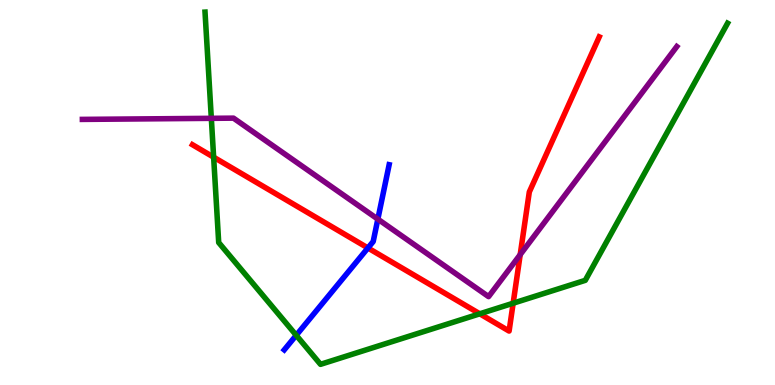[{'lines': ['blue', 'red'], 'intersections': [{'x': 4.75, 'y': 3.56}]}, {'lines': ['green', 'red'], 'intersections': [{'x': 2.76, 'y': 5.92}, {'x': 6.19, 'y': 1.85}, {'x': 6.62, 'y': 2.12}]}, {'lines': ['purple', 'red'], 'intersections': [{'x': 6.71, 'y': 3.39}]}, {'lines': ['blue', 'green'], 'intersections': [{'x': 3.82, 'y': 1.29}]}, {'lines': ['blue', 'purple'], 'intersections': [{'x': 4.88, 'y': 4.31}]}, {'lines': ['green', 'purple'], 'intersections': [{'x': 2.73, 'y': 6.93}]}]